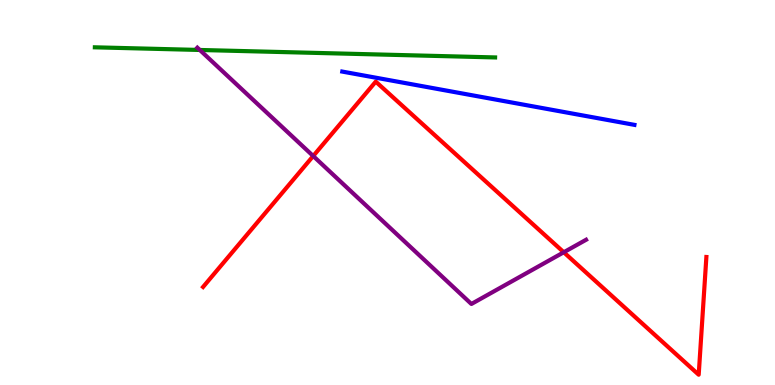[{'lines': ['blue', 'red'], 'intersections': []}, {'lines': ['green', 'red'], 'intersections': []}, {'lines': ['purple', 'red'], 'intersections': [{'x': 4.04, 'y': 5.95}, {'x': 7.27, 'y': 3.45}]}, {'lines': ['blue', 'green'], 'intersections': []}, {'lines': ['blue', 'purple'], 'intersections': []}, {'lines': ['green', 'purple'], 'intersections': [{'x': 2.58, 'y': 8.7}]}]